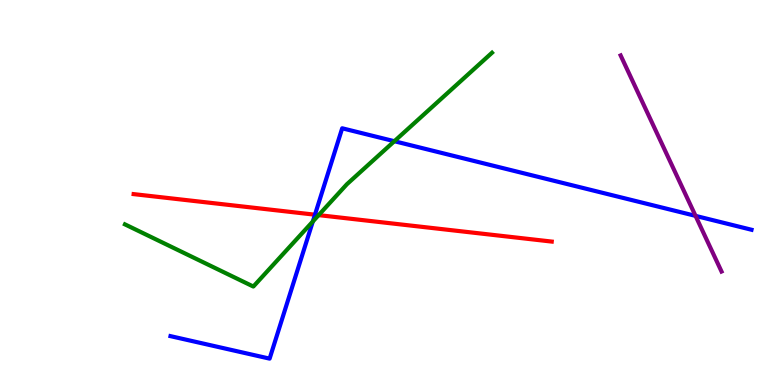[{'lines': ['blue', 'red'], 'intersections': [{'x': 4.06, 'y': 4.42}]}, {'lines': ['green', 'red'], 'intersections': [{'x': 4.11, 'y': 4.41}]}, {'lines': ['purple', 'red'], 'intersections': []}, {'lines': ['blue', 'green'], 'intersections': [{'x': 4.04, 'y': 4.25}, {'x': 5.09, 'y': 6.33}]}, {'lines': ['blue', 'purple'], 'intersections': [{'x': 8.97, 'y': 4.39}]}, {'lines': ['green', 'purple'], 'intersections': []}]